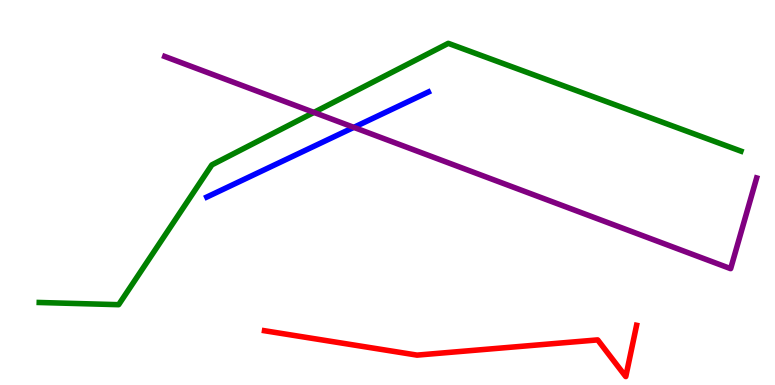[{'lines': ['blue', 'red'], 'intersections': []}, {'lines': ['green', 'red'], 'intersections': []}, {'lines': ['purple', 'red'], 'intersections': []}, {'lines': ['blue', 'green'], 'intersections': []}, {'lines': ['blue', 'purple'], 'intersections': [{'x': 4.57, 'y': 6.69}]}, {'lines': ['green', 'purple'], 'intersections': [{'x': 4.05, 'y': 7.08}]}]